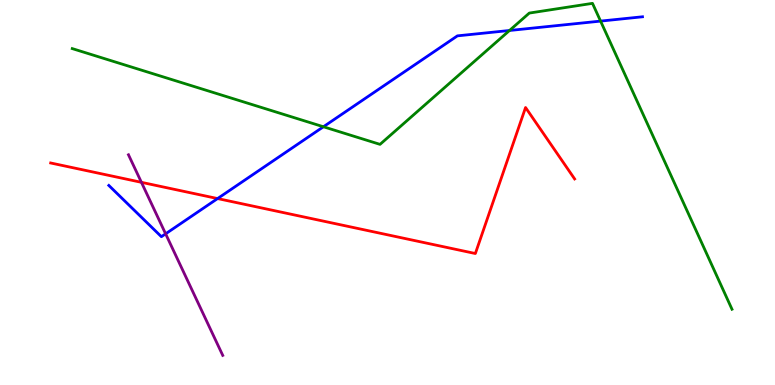[{'lines': ['blue', 'red'], 'intersections': [{'x': 2.81, 'y': 4.84}]}, {'lines': ['green', 'red'], 'intersections': []}, {'lines': ['purple', 'red'], 'intersections': [{'x': 1.82, 'y': 5.26}]}, {'lines': ['blue', 'green'], 'intersections': [{'x': 4.17, 'y': 6.71}, {'x': 6.57, 'y': 9.21}, {'x': 7.75, 'y': 9.45}]}, {'lines': ['blue', 'purple'], 'intersections': [{'x': 2.14, 'y': 3.93}]}, {'lines': ['green', 'purple'], 'intersections': []}]